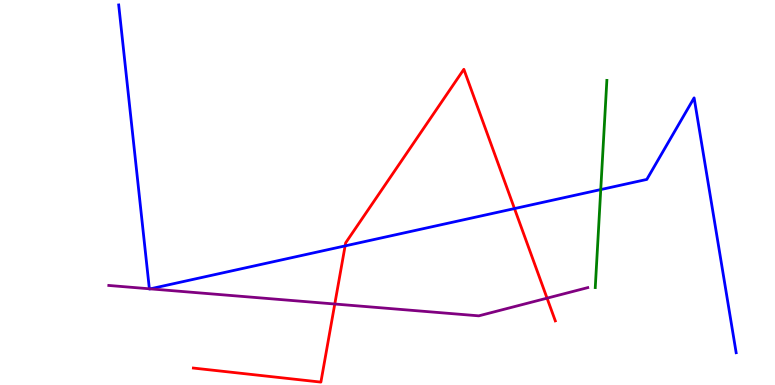[{'lines': ['blue', 'red'], 'intersections': [{'x': 4.45, 'y': 3.61}, {'x': 6.64, 'y': 4.58}]}, {'lines': ['green', 'red'], 'intersections': []}, {'lines': ['purple', 'red'], 'intersections': [{'x': 4.32, 'y': 2.1}, {'x': 7.06, 'y': 2.26}]}, {'lines': ['blue', 'green'], 'intersections': [{'x': 7.75, 'y': 5.08}]}, {'lines': ['blue', 'purple'], 'intersections': [{'x': 1.93, 'y': 2.5}, {'x': 1.94, 'y': 2.5}]}, {'lines': ['green', 'purple'], 'intersections': []}]